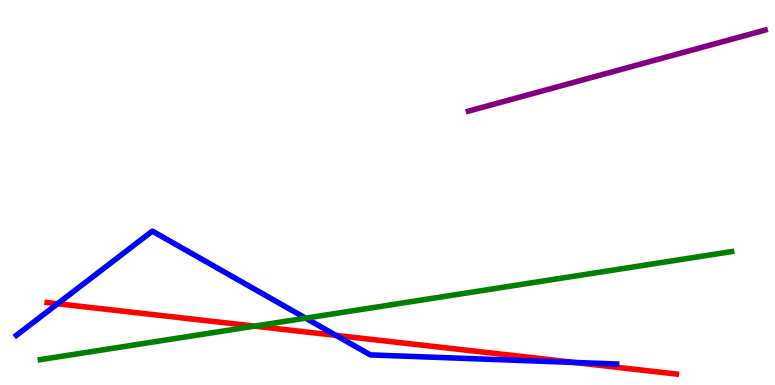[{'lines': ['blue', 'red'], 'intersections': [{'x': 0.743, 'y': 2.11}, {'x': 4.34, 'y': 1.29}, {'x': 7.41, 'y': 0.586}]}, {'lines': ['green', 'red'], 'intersections': [{'x': 3.29, 'y': 1.53}]}, {'lines': ['purple', 'red'], 'intersections': []}, {'lines': ['blue', 'green'], 'intersections': [{'x': 3.94, 'y': 1.74}]}, {'lines': ['blue', 'purple'], 'intersections': []}, {'lines': ['green', 'purple'], 'intersections': []}]